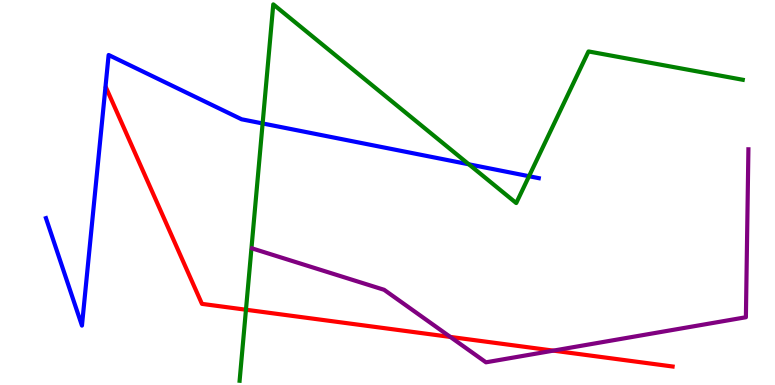[{'lines': ['blue', 'red'], 'intersections': []}, {'lines': ['green', 'red'], 'intersections': [{'x': 3.17, 'y': 1.96}]}, {'lines': ['purple', 'red'], 'intersections': [{'x': 5.81, 'y': 1.25}, {'x': 7.14, 'y': 0.893}]}, {'lines': ['blue', 'green'], 'intersections': [{'x': 3.39, 'y': 6.79}, {'x': 6.05, 'y': 5.73}, {'x': 6.83, 'y': 5.42}]}, {'lines': ['blue', 'purple'], 'intersections': []}, {'lines': ['green', 'purple'], 'intersections': []}]